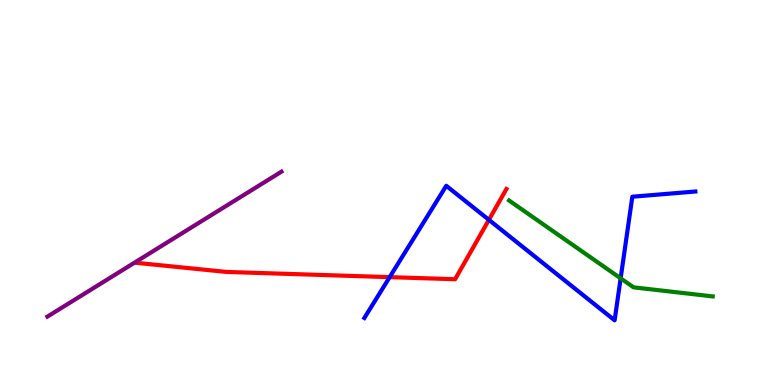[{'lines': ['blue', 'red'], 'intersections': [{'x': 5.03, 'y': 2.8}, {'x': 6.31, 'y': 4.29}]}, {'lines': ['green', 'red'], 'intersections': []}, {'lines': ['purple', 'red'], 'intersections': []}, {'lines': ['blue', 'green'], 'intersections': [{'x': 8.01, 'y': 2.77}]}, {'lines': ['blue', 'purple'], 'intersections': []}, {'lines': ['green', 'purple'], 'intersections': []}]